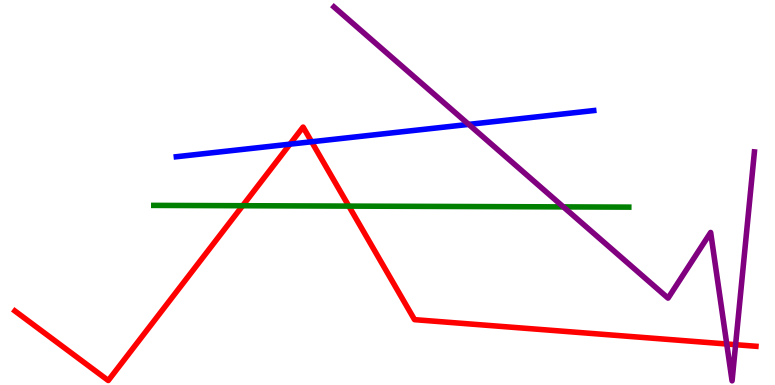[{'lines': ['blue', 'red'], 'intersections': [{'x': 3.74, 'y': 6.26}, {'x': 4.02, 'y': 6.32}]}, {'lines': ['green', 'red'], 'intersections': [{'x': 3.13, 'y': 4.66}, {'x': 4.5, 'y': 4.65}]}, {'lines': ['purple', 'red'], 'intersections': [{'x': 9.38, 'y': 1.07}, {'x': 9.49, 'y': 1.05}]}, {'lines': ['blue', 'green'], 'intersections': []}, {'lines': ['blue', 'purple'], 'intersections': [{'x': 6.05, 'y': 6.77}]}, {'lines': ['green', 'purple'], 'intersections': [{'x': 7.27, 'y': 4.63}]}]